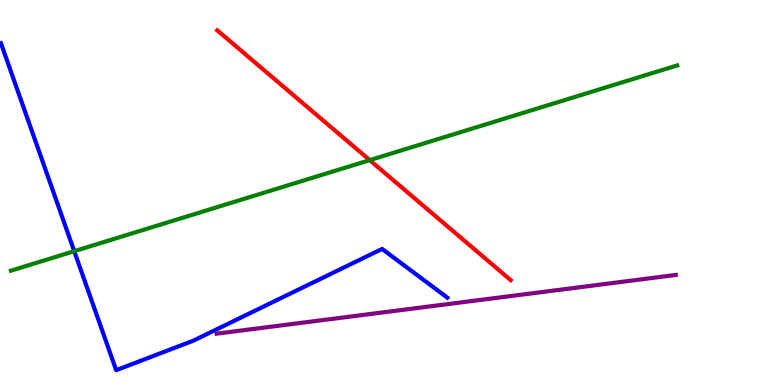[{'lines': ['blue', 'red'], 'intersections': []}, {'lines': ['green', 'red'], 'intersections': [{'x': 4.77, 'y': 5.84}]}, {'lines': ['purple', 'red'], 'intersections': []}, {'lines': ['blue', 'green'], 'intersections': [{'x': 0.958, 'y': 3.48}]}, {'lines': ['blue', 'purple'], 'intersections': []}, {'lines': ['green', 'purple'], 'intersections': []}]